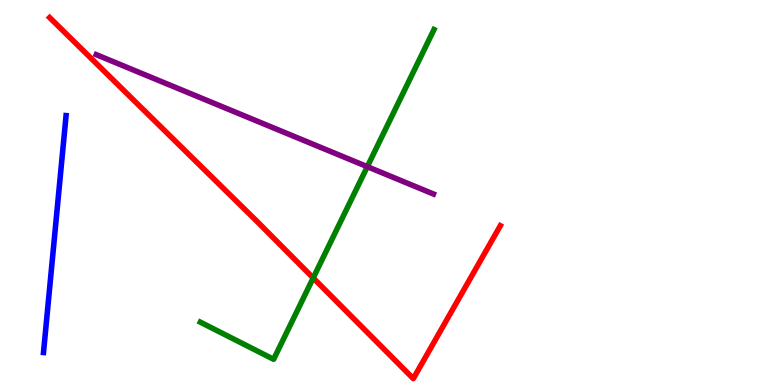[{'lines': ['blue', 'red'], 'intersections': []}, {'lines': ['green', 'red'], 'intersections': [{'x': 4.04, 'y': 2.78}]}, {'lines': ['purple', 'red'], 'intersections': []}, {'lines': ['blue', 'green'], 'intersections': []}, {'lines': ['blue', 'purple'], 'intersections': []}, {'lines': ['green', 'purple'], 'intersections': [{'x': 4.74, 'y': 5.67}]}]